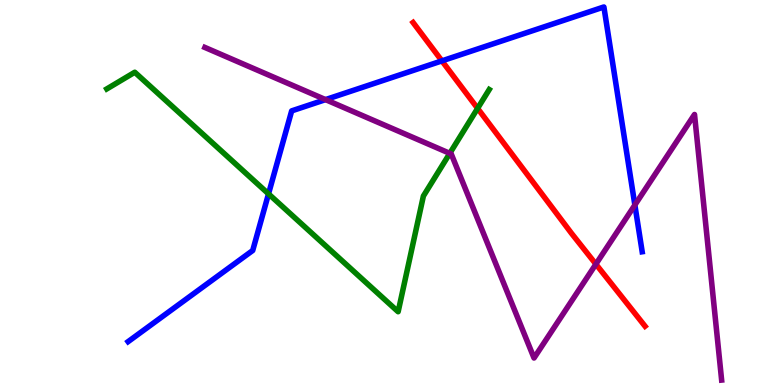[{'lines': ['blue', 'red'], 'intersections': [{'x': 5.7, 'y': 8.42}]}, {'lines': ['green', 'red'], 'intersections': [{'x': 6.16, 'y': 7.18}]}, {'lines': ['purple', 'red'], 'intersections': [{'x': 7.69, 'y': 3.14}]}, {'lines': ['blue', 'green'], 'intersections': [{'x': 3.46, 'y': 4.96}]}, {'lines': ['blue', 'purple'], 'intersections': [{'x': 4.2, 'y': 7.41}, {'x': 8.19, 'y': 4.68}]}, {'lines': ['green', 'purple'], 'intersections': [{'x': 5.8, 'y': 6.02}]}]